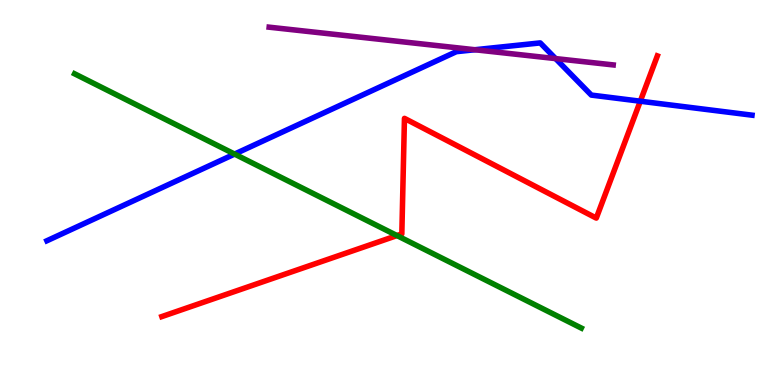[{'lines': ['blue', 'red'], 'intersections': [{'x': 8.26, 'y': 7.37}]}, {'lines': ['green', 'red'], 'intersections': [{'x': 5.12, 'y': 3.88}]}, {'lines': ['purple', 'red'], 'intersections': []}, {'lines': ['blue', 'green'], 'intersections': [{'x': 3.03, 'y': 6.0}]}, {'lines': ['blue', 'purple'], 'intersections': [{'x': 6.13, 'y': 8.71}, {'x': 7.17, 'y': 8.48}]}, {'lines': ['green', 'purple'], 'intersections': []}]